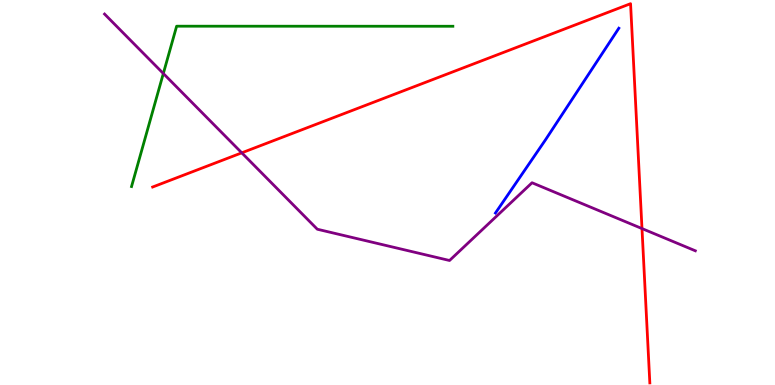[{'lines': ['blue', 'red'], 'intersections': []}, {'lines': ['green', 'red'], 'intersections': []}, {'lines': ['purple', 'red'], 'intersections': [{'x': 3.12, 'y': 6.03}, {'x': 8.28, 'y': 4.06}]}, {'lines': ['blue', 'green'], 'intersections': []}, {'lines': ['blue', 'purple'], 'intersections': []}, {'lines': ['green', 'purple'], 'intersections': [{'x': 2.11, 'y': 8.09}]}]